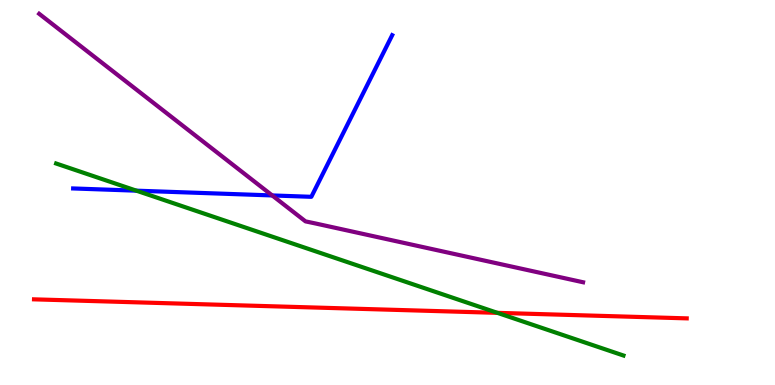[{'lines': ['blue', 'red'], 'intersections': []}, {'lines': ['green', 'red'], 'intersections': [{'x': 6.42, 'y': 1.87}]}, {'lines': ['purple', 'red'], 'intersections': []}, {'lines': ['blue', 'green'], 'intersections': [{'x': 1.76, 'y': 5.05}]}, {'lines': ['blue', 'purple'], 'intersections': [{'x': 3.51, 'y': 4.92}]}, {'lines': ['green', 'purple'], 'intersections': []}]